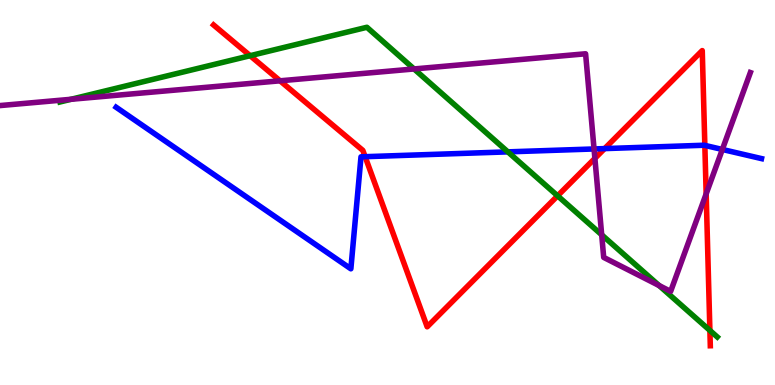[{'lines': ['blue', 'red'], 'intersections': [{'x': 4.71, 'y': 5.93}, {'x': 7.8, 'y': 6.14}, {'x': 9.09, 'y': 6.22}]}, {'lines': ['green', 'red'], 'intersections': [{'x': 3.23, 'y': 8.55}, {'x': 7.19, 'y': 4.91}, {'x': 9.16, 'y': 1.42}]}, {'lines': ['purple', 'red'], 'intersections': [{'x': 3.61, 'y': 7.9}, {'x': 7.68, 'y': 5.89}, {'x': 9.11, 'y': 4.96}]}, {'lines': ['blue', 'green'], 'intersections': [{'x': 6.55, 'y': 6.06}]}, {'lines': ['blue', 'purple'], 'intersections': [{'x': 7.67, 'y': 6.13}, {'x': 9.32, 'y': 6.12}]}, {'lines': ['green', 'purple'], 'intersections': [{'x': 0.916, 'y': 7.42}, {'x': 5.34, 'y': 8.21}, {'x': 7.76, 'y': 3.9}, {'x': 8.5, 'y': 2.58}]}]